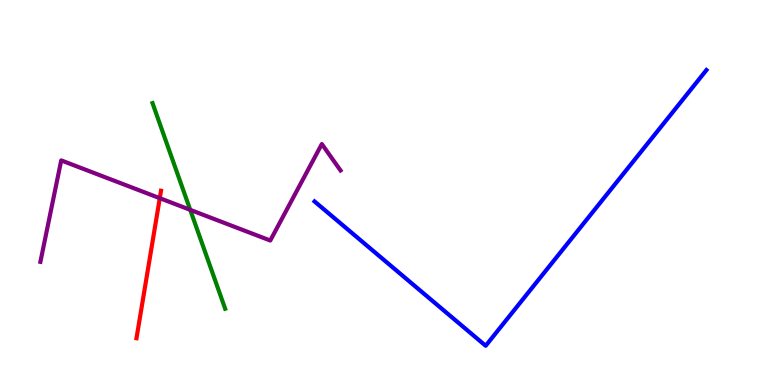[{'lines': ['blue', 'red'], 'intersections': []}, {'lines': ['green', 'red'], 'intersections': []}, {'lines': ['purple', 'red'], 'intersections': [{'x': 2.06, 'y': 4.85}]}, {'lines': ['blue', 'green'], 'intersections': []}, {'lines': ['blue', 'purple'], 'intersections': []}, {'lines': ['green', 'purple'], 'intersections': [{'x': 2.45, 'y': 4.55}]}]